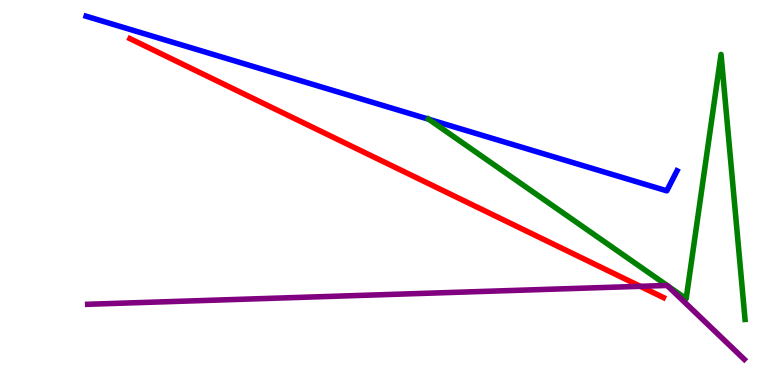[{'lines': ['blue', 'red'], 'intersections': []}, {'lines': ['green', 'red'], 'intersections': []}, {'lines': ['purple', 'red'], 'intersections': [{'x': 8.26, 'y': 2.56}]}, {'lines': ['blue', 'green'], 'intersections': [{'x': 5.53, 'y': 6.9}]}, {'lines': ['blue', 'purple'], 'intersections': []}, {'lines': ['green', 'purple'], 'intersections': [{'x': 8.61, 'y': 2.59}, {'x': 8.61, 'y': 2.58}]}]